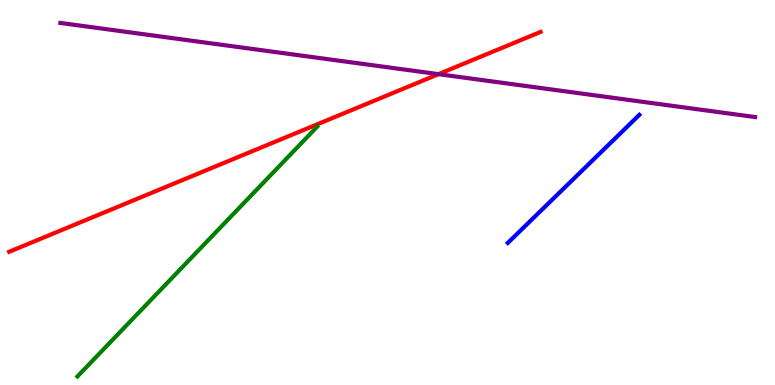[{'lines': ['blue', 'red'], 'intersections': []}, {'lines': ['green', 'red'], 'intersections': []}, {'lines': ['purple', 'red'], 'intersections': [{'x': 5.66, 'y': 8.07}]}, {'lines': ['blue', 'green'], 'intersections': []}, {'lines': ['blue', 'purple'], 'intersections': []}, {'lines': ['green', 'purple'], 'intersections': []}]